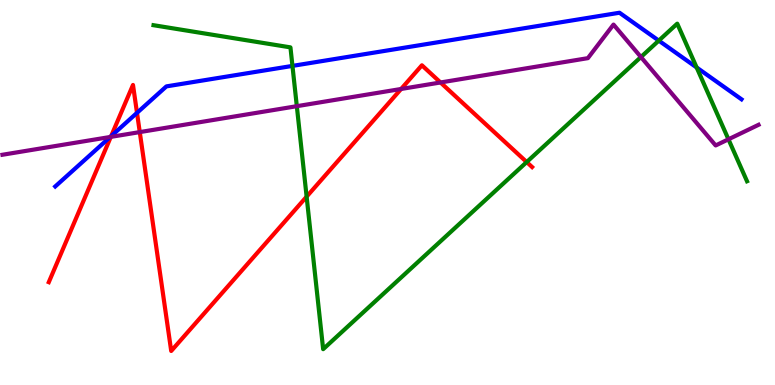[{'lines': ['blue', 'red'], 'intersections': [{'x': 1.43, 'y': 6.46}, {'x': 1.77, 'y': 7.07}]}, {'lines': ['green', 'red'], 'intersections': [{'x': 3.96, 'y': 4.89}, {'x': 6.8, 'y': 5.79}]}, {'lines': ['purple', 'red'], 'intersections': [{'x': 1.43, 'y': 6.44}, {'x': 1.8, 'y': 6.57}, {'x': 5.18, 'y': 7.69}, {'x': 5.68, 'y': 7.86}]}, {'lines': ['blue', 'green'], 'intersections': [{'x': 3.77, 'y': 8.29}, {'x': 8.5, 'y': 8.94}, {'x': 8.99, 'y': 8.25}]}, {'lines': ['blue', 'purple'], 'intersections': [{'x': 1.42, 'y': 6.44}]}, {'lines': ['green', 'purple'], 'intersections': [{'x': 3.83, 'y': 7.24}, {'x': 8.27, 'y': 8.52}, {'x': 9.4, 'y': 6.38}]}]